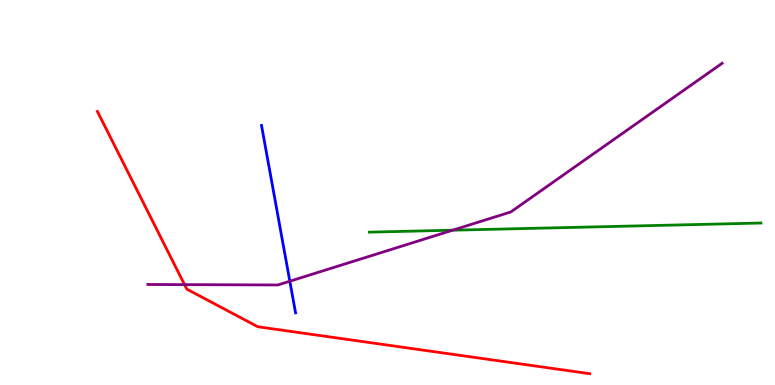[{'lines': ['blue', 'red'], 'intersections': []}, {'lines': ['green', 'red'], 'intersections': []}, {'lines': ['purple', 'red'], 'intersections': [{'x': 2.38, 'y': 2.61}]}, {'lines': ['blue', 'green'], 'intersections': []}, {'lines': ['blue', 'purple'], 'intersections': [{'x': 3.74, 'y': 2.7}]}, {'lines': ['green', 'purple'], 'intersections': [{'x': 5.84, 'y': 4.02}]}]